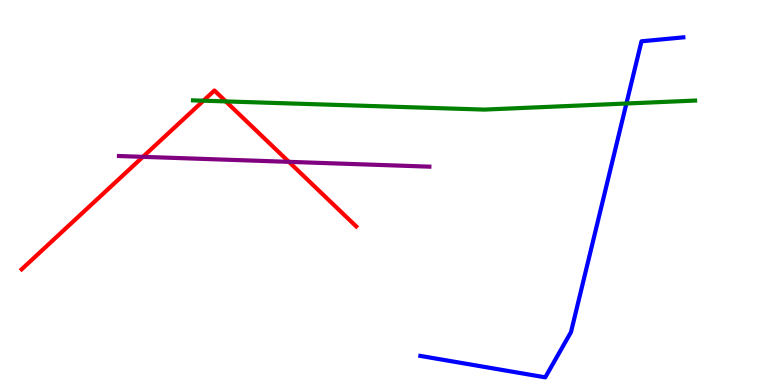[{'lines': ['blue', 'red'], 'intersections': []}, {'lines': ['green', 'red'], 'intersections': [{'x': 2.62, 'y': 7.38}, {'x': 2.91, 'y': 7.37}]}, {'lines': ['purple', 'red'], 'intersections': [{'x': 1.84, 'y': 5.93}, {'x': 3.73, 'y': 5.8}]}, {'lines': ['blue', 'green'], 'intersections': [{'x': 8.08, 'y': 7.31}]}, {'lines': ['blue', 'purple'], 'intersections': []}, {'lines': ['green', 'purple'], 'intersections': []}]